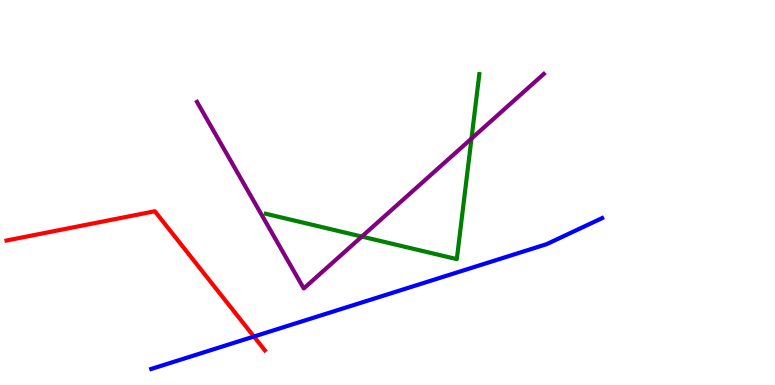[{'lines': ['blue', 'red'], 'intersections': [{'x': 3.28, 'y': 1.26}]}, {'lines': ['green', 'red'], 'intersections': []}, {'lines': ['purple', 'red'], 'intersections': []}, {'lines': ['blue', 'green'], 'intersections': []}, {'lines': ['blue', 'purple'], 'intersections': []}, {'lines': ['green', 'purple'], 'intersections': [{'x': 4.67, 'y': 3.86}, {'x': 6.08, 'y': 6.4}]}]